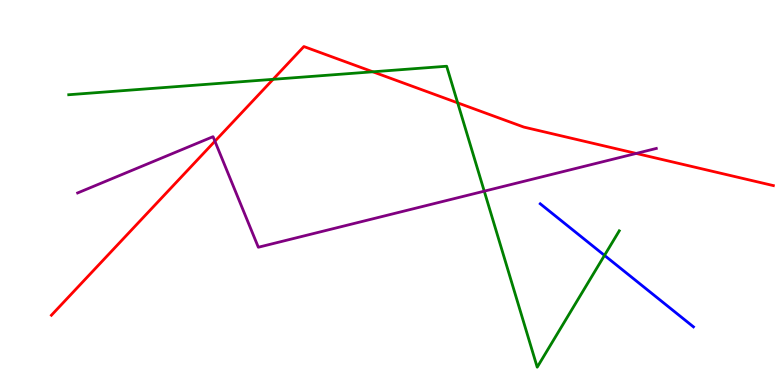[{'lines': ['blue', 'red'], 'intersections': []}, {'lines': ['green', 'red'], 'intersections': [{'x': 3.52, 'y': 7.94}, {'x': 4.81, 'y': 8.14}, {'x': 5.91, 'y': 7.33}]}, {'lines': ['purple', 'red'], 'intersections': [{'x': 2.77, 'y': 6.33}, {'x': 8.21, 'y': 6.01}]}, {'lines': ['blue', 'green'], 'intersections': [{'x': 7.8, 'y': 3.37}]}, {'lines': ['blue', 'purple'], 'intersections': []}, {'lines': ['green', 'purple'], 'intersections': [{'x': 6.25, 'y': 5.03}]}]